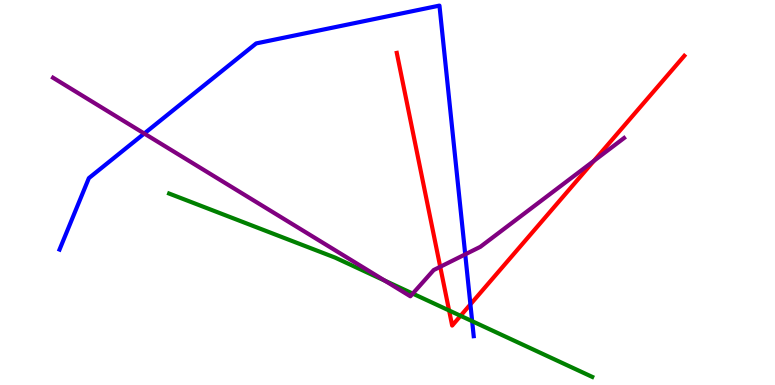[{'lines': ['blue', 'red'], 'intersections': [{'x': 6.07, 'y': 2.09}]}, {'lines': ['green', 'red'], 'intersections': [{'x': 5.79, 'y': 1.94}, {'x': 5.94, 'y': 1.8}]}, {'lines': ['purple', 'red'], 'intersections': [{'x': 5.68, 'y': 3.07}, {'x': 7.66, 'y': 5.82}]}, {'lines': ['blue', 'green'], 'intersections': [{'x': 6.09, 'y': 1.66}]}, {'lines': ['blue', 'purple'], 'intersections': [{'x': 1.86, 'y': 6.53}, {'x': 6.0, 'y': 3.39}]}, {'lines': ['green', 'purple'], 'intersections': [{'x': 4.97, 'y': 2.71}, {'x': 5.33, 'y': 2.37}]}]